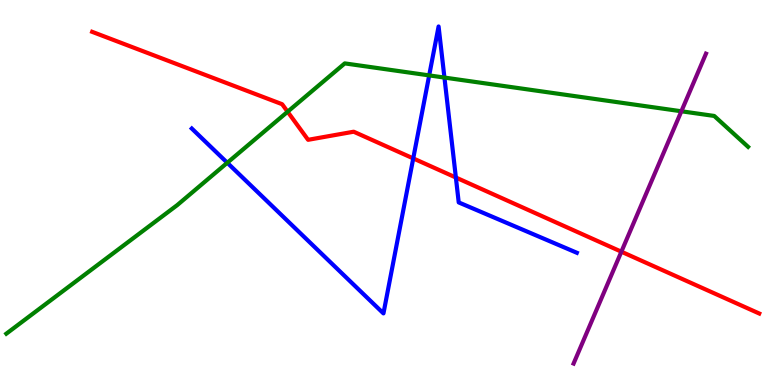[{'lines': ['blue', 'red'], 'intersections': [{'x': 5.33, 'y': 5.89}, {'x': 5.88, 'y': 5.39}]}, {'lines': ['green', 'red'], 'intersections': [{'x': 3.71, 'y': 7.1}]}, {'lines': ['purple', 'red'], 'intersections': [{'x': 8.02, 'y': 3.46}]}, {'lines': ['blue', 'green'], 'intersections': [{'x': 2.93, 'y': 5.77}, {'x': 5.54, 'y': 8.04}, {'x': 5.73, 'y': 7.99}]}, {'lines': ['blue', 'purple'], 'intersections': []}, {'lines': ['green', 'purple'], 'intersections': [{'x': 8.79, 'y': 7.11}]}]